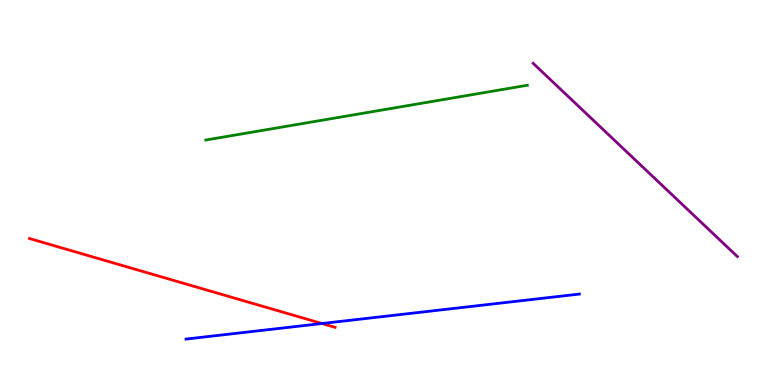[{'lines': ['blue', 'red'], 'intersections': [{'x': 4.15, 'y': 1.6}]}, {'lines': ['green', 'red'], 'intersections': []}, {'lines': ['purple', 'red'], 'intersections': []}, {'lines': ['blue', 'green'], 'intersections': []}, {'lines': ['blue', 'purple'], 'intersections': []}, {'lines': ['green', 'purple'], 'intersections': []}]